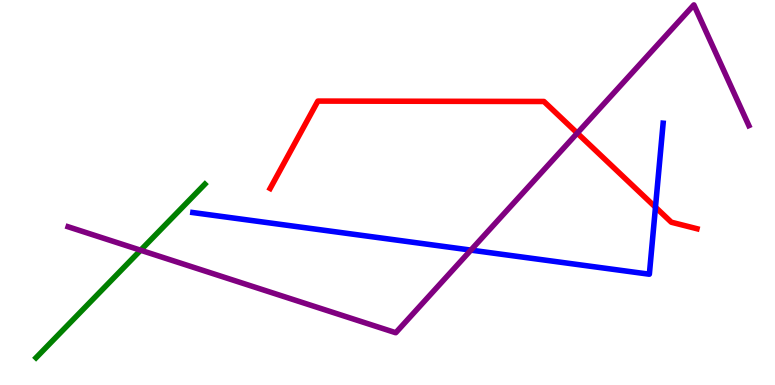[{'lines': ['blue', 'red'], 'intersections': [{'x': 8.46, 'y': 4.62}]}, {'lines': ['green', 'red'], 'intersections': []}, {'lines': ['purple', 'red'], 'intersections': [{'x': 7.45, 'y': 6.54}]}, {'lines': ['blue', 'green'], 'intersections': []}, {'lines': ['blue', 'purple'], 'intersections': [{'x': 6.08, 'y': 3.5}]}, {'lines': ['green', 'purple'], 'intersections': [{'x': 1.81, 'y': 3.5}]}]